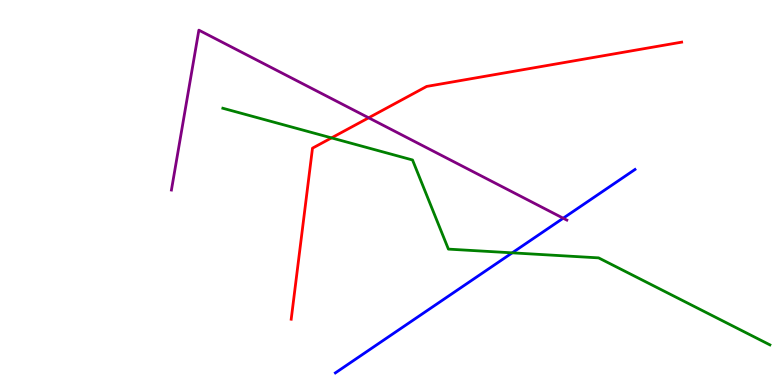[{'lines': ['blue', 'red'], 'intersections': []}, {'lines': ['green', 'red'], 'intersections': [{'x': 4.28, 'y': 6.42}]}, {'lines': ['purple', 'red'], 'intersections': [{'x': 4.76, 'y': 6.94}]}, {'lines': ['blue', 'green'], 'intersections': [{'x': 6.61, 'y': 3.43}]}, {'lines': ['blue', 'purple'], 'intersections': [{'x': 7.27, 'y': 4.33}]}, {'lines': ['green', 'purple'], 'intersections': []}]